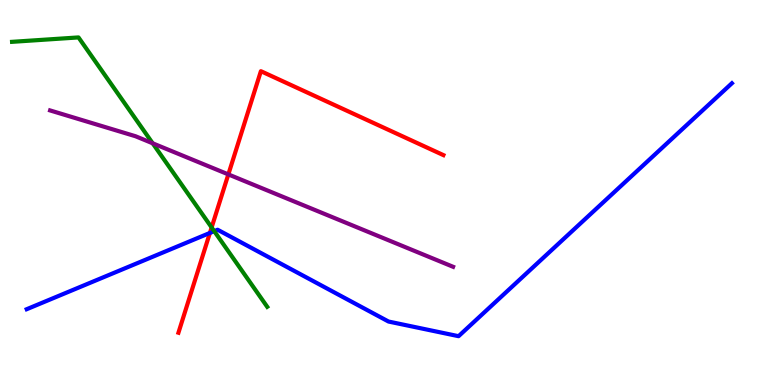[{'lines': ['blue', 'red'], 'intersections': [{'x': 2.71, 'y': 3.95}]}, {'lines': ['green', 'red'], 'intersections': [{'x': 2.73, 'y': 4.09}]}, {'lines': ['purple', 'red'], 'intersections': [{'x': 2.95, 'y': 5.47}]}, {'lines': ['blue', 'green'], 'intersections': [{'x': 2.76, 'y': 4.0}]}, {'lines': ['blue', 'purple'], 'intersections': []}, {'lines': ['green', 'purple'], 'intersections': [{'x': 1.97, 'y': 6.28}]}]